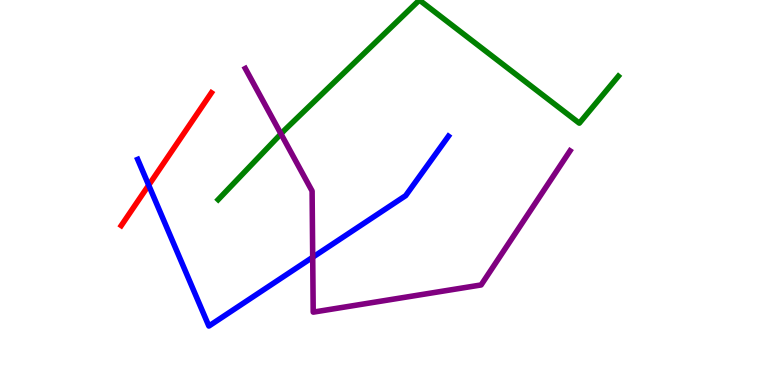[{'lines': ['blue', 'red'], 'intersections': [{'x': 1.92, 'y': 5.19}]}, {'lines': ['green', 'red'], 'intersections': []}, {'lines': ['purple', 'red'], 'intersections': []}, {'lines': ['blue', 'green'], 'intersections': []}, {'lines': ['blue', 'purple'], 'intersections': [{'x': 4.03, 'y': 3.32}]}, {'lines': ['green', 'purple'], 'intersections': [{'x': 3.63, 'y': 6.52}]}]